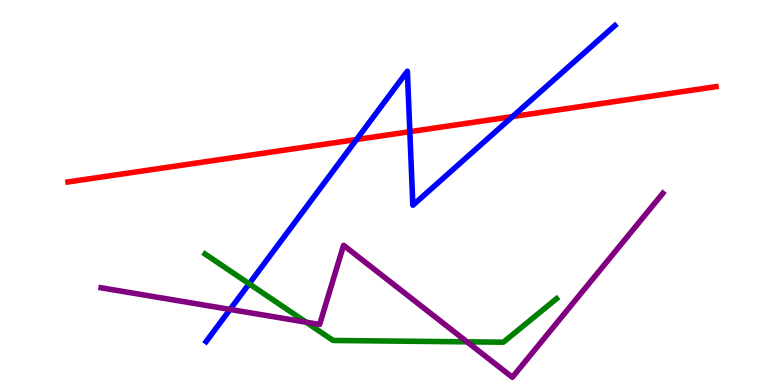[{'lines': ['blue', 'red'], 'intersections': [{'x': 4.6, 'y': 6.38}, {'x': 5.29, 'y': 6.58}, {'x': 6.61, 'y': 6.97}]}, {'lines': ['green', 'red'], 'intersections': []}, {'lines': ['purple', 'red'], 'intersections': []}, {'lines': ['blue', 'green'], 'intersections': [{'x': 3.22, 'y': 2.63}]}, {'lines': ['blue', 'purple'], 'intersections': [{'x': 2.97, 'y': 1.96}]}, {'lines': ['green', 'purple'], 'intersections': [{'x': 3.95, 'y': 1.63}, {'x': 6.03, 'y': 1.12}]}]